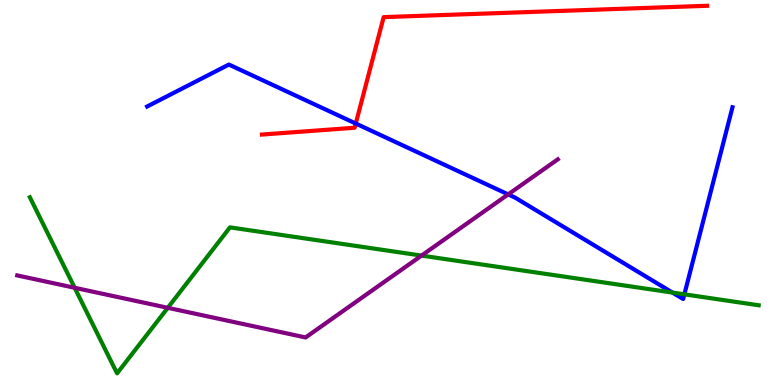[{'lines': ['blue', 'red'], 'intersections': [{'x': 4.59, 'y': 6.79}]}, {'lines': ['green', 'red'], 'intersections': []}, {'lines': ['purple', 'red'], 'intersections': []}, {'lines': ['blue', 'green'], 'intersections': [{'x': 8.68, 'y': 2.4}, {'x': 8.83, 'y': 2.36}]}, {'lines': ['blue', 'purple'], 'intersections': [{'x': 6.56, 'y': 4.95}]}, {'lines': ['green', 'purple'], 'intersections': [{'x': 0.964, 'y': 2.53}, {'x': 2.16, 'y': 2.0}, {'x': 5.44, 'y': 3.36}]}]